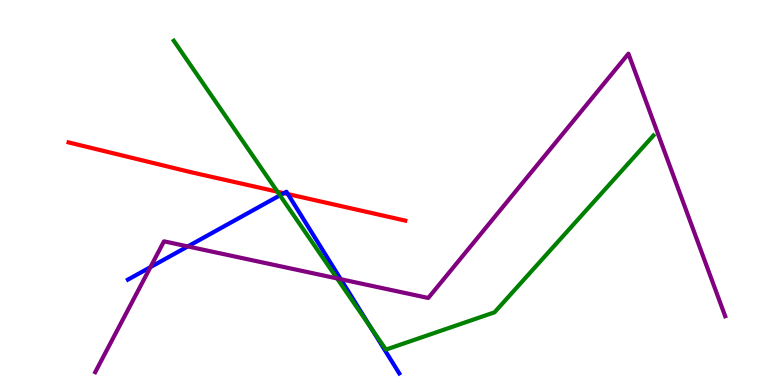[{'lines': ['blue', 'red'], 'intersections': [{'x': 3.66, 'y': 4.98}, {'x': 3.71, 'y': 4.96}]}, {'lines': ['green', 'red'], 'intersections': [{'x': 3.58, 'y': 5.02}]}, {'lines': ['purple', 'red'], 'intersections': []}, {'lines': ['blue', 'green'], 'intersections': [{'x': 3.61, 'y': 4.93}, {'x': 4.79, 'y': 1.49}]}, {'lines': ['blue', 'purple'], 'intersections': [{'x': 1.94, 'y': 3.06}, {'x': 2.42, 'y': 3.6}, {'x': 4.4, 'y': 2.75}]}, {'lines': ['green', 'purple'], 'intersections': [{'x': 4.35, 'y': 2.77}]}]